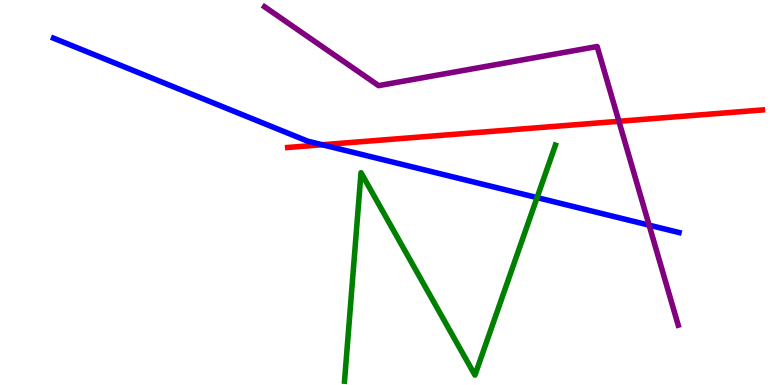[{'lines': ['blue', 'red'], 'intersections': [{'x': 4.16, 'y': 6.24}]}, {'lines': ['green', 'red'], 'intersections': []}, {'lines': ['purple', 'red'], 'intersections': [{'x': 7.99, 'y': 6.85}]}, {'lines': ['blue', 'green'], 'intersections': [{'x': 6.93, 'y': 4.87}]}, {'lines': ['blue', 'purple'], 'intersections': [{'x': 8.38, 'y': 4.15}]}, {'lines': ['green', 'purple'], 'intersections': []}]